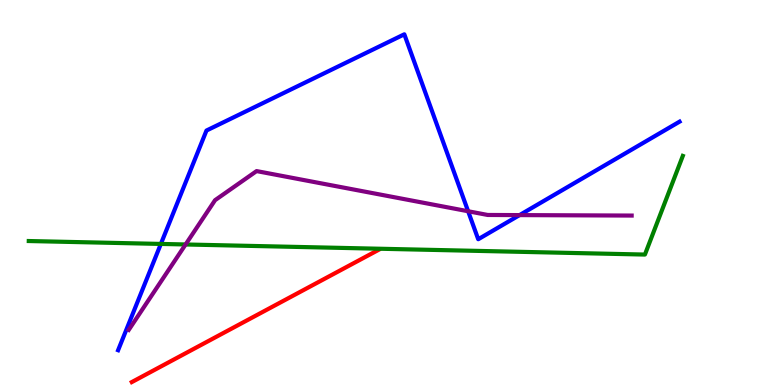[{'lines': ['blue', 'red'], 'intersections': []}, {'lines': ['green', 'red'], 'intersections': []}, {'lines': ['purple', 'red'], 'intersections': []}, {'lines': ['blue', 'green'], 'intersections': [{'x': 2.08, 'y': 3.66}]}, {'lines': ['blue', 'purple'], 'intersections': [{'x': 6.04, 'y': 4.51}, {'x': 6.7, 'y': 4.41}]}, {'lines': ['green', 'purple'], 'intersections': [{'x': 2.39, 'y': 3.65}]}]